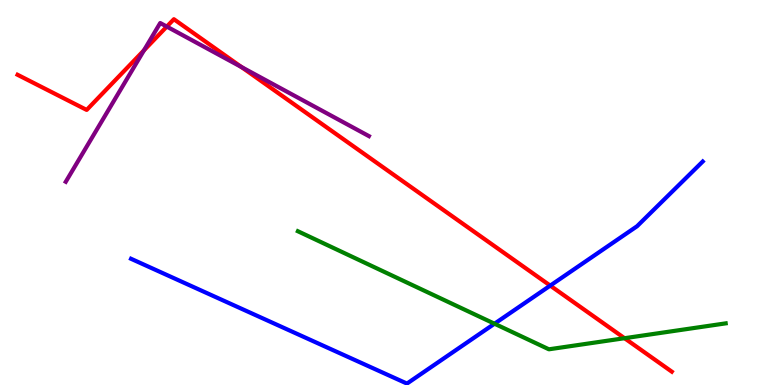[{'lines': ['blue', 'red'], 'intersections': [{'x': 7.1, 'y': 2.58}]}, {'lines': ['green', 'red'], 'intersections': [{'x': 8.06, 'y': 1.22}]}, {'lines': ['purple', 'red'], 'intersections': [{'x': 1.86, 'y': 8.69}, {'x': 2.15, 'y': 9.31}, {'x': 3.12, 'y': 8.26}]}, {'lines': ['blue', 'green'], 'intersections': [{'x': 6.38, 'y': 1.59}]}, {'lines': ['blue', 'purple'], 'intersections': []}, {'lines': ['green', 'purple'], 'intersections': []}]